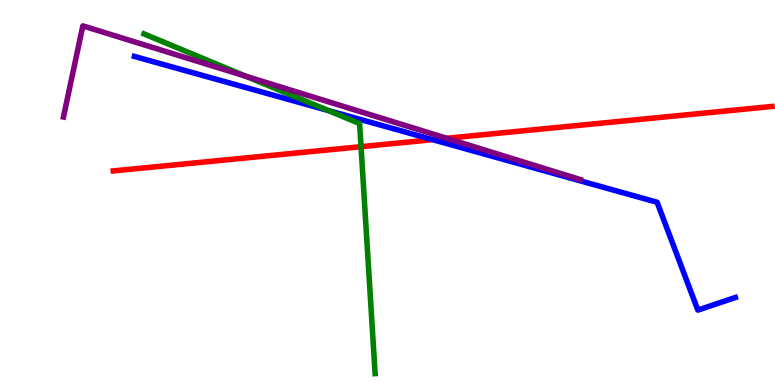[{'lines': ['blue', 'red'], 'intersections': [{'x': 5.58, 'y': 6.37}]}, {'lines': ['green', 'red'], 'intersections': [{'x': 4.66, 'y': 6.19}]}, {'lines': ['purple', 'red'], 'intersections': [{'x': 5.76, 'y': 6.41}]}, {'lines': ['blue', 'green'], 'intersections': [{'x': 4.23, 'y': 7.13}]}, {'lines': ['blue', 'purple'], 'intersections': []}, {'lines': ['green', 'purple'], 'intersections': [{'x': 3.17, 'y': 8.02}]}]